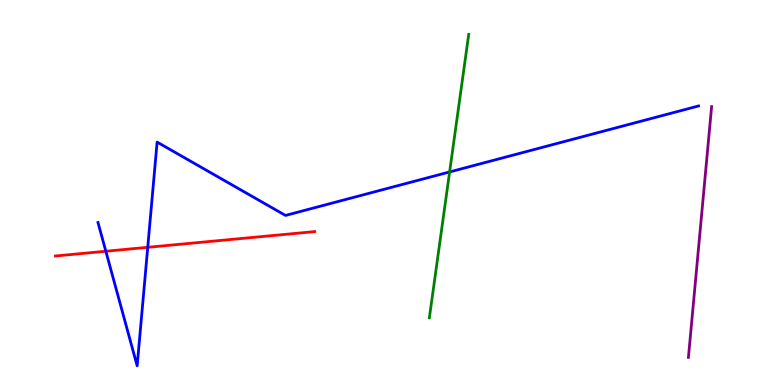[{'lines': ['blue', 'red'], 'intersections': [{'x': 1.37, 'y': 3.47}, {'x': 1.91, 'y': 3.58}]}, {'lines': ['green', 'red'], 'intersections': []}, {'lines': ['purple', 'red'], 'intersections': []}, {'lines': ['blue', 'green'], 'intersections': [{'x': 5.8, 'y': 5.53}]}, {'lines': ['blue', 'purple'], 'intersections': []}, {'lines': ['green', 'purple'], 'intersections': []}]